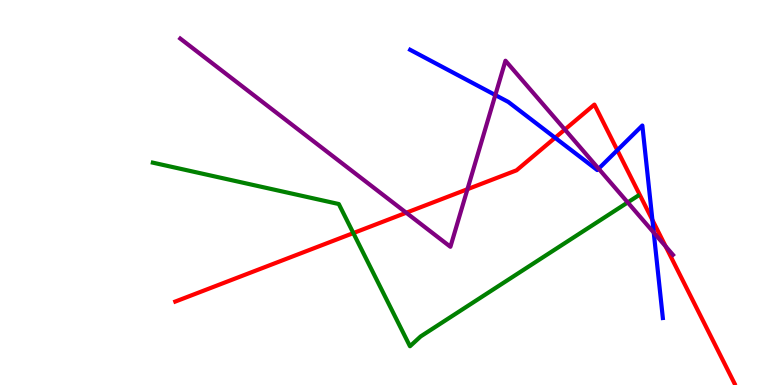[{'lines': ['blue', 'red'], 'intersections': [{'x': 7.16, 'y': 6.42}, {'x': 7.97, 'y': 6.1}, {'x': 8.42, 'y': 4.29}]}, {'lines': ['green', 'red'], 'intersections': [{'x': 4.56, 'y': 3.95}]}, {'lines': ['purple', 'red'], 'intersections': [{'x': 5.24, 'y': 4.47}, {'x': 6.03, 'y': 5.09}, {'x': 7.29, 'y': 6.64}, {'x': 8.59, 'y': 3.6}]}, {'lines': ['blue', 'green'], 'intersections': []}, {'lines': ['blue', 'purple'], 'intersections': [{'x': 6.39, 'y': 7.53}, {'x': 7.72, 'y': 5.62}, {'x': 8.44, 'y': 3.96}]}, {'lines': ['green', 'purple'], 'intersections': [{'x': 8.1, 'y': 4.74}]}]